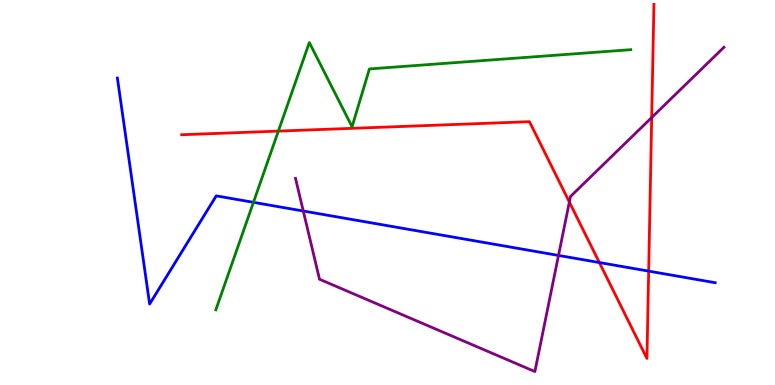[{'lines': ['blue', 'red'], 'intersections': [{'x': 7.73, 'y': 3.18}, {'x': 8.37, 'y': 2.96}]}, {'lines': ['green', 'red'], 'intersections': [{'x': 3.59, 'y': 6.59}]}, {'lines': ['purple', 'red'], 'intersections': [{'x': 7.35, 'y': 4.75}, {'x': 8.41, 'y': 6.95}]}, {'lines': ['blue', 'green'], 'intersections': [{'x': 3.27, 'y': 4.74}]}, {'lines': ['blue', 'purple'], 'intersections': [{'x': 3.91, 'y': 4.52}, {'x': 7.21, 'y': 3.37}]}, {'lines': ['green', 'purple'], 'intersections': []}]